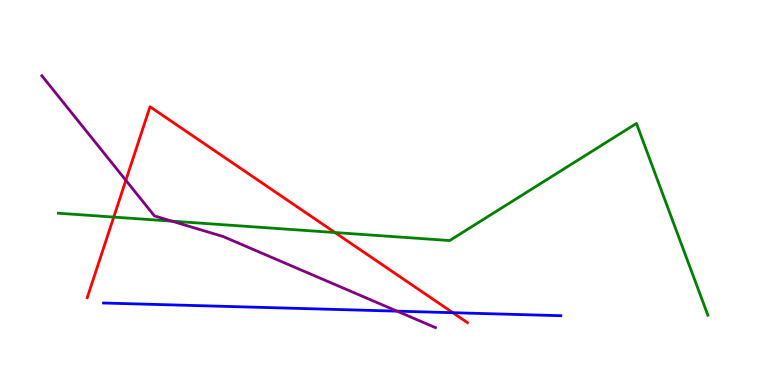[{'lines': ['blue', 'red'], 'intersections': [{'x': 5.84, 'y': 1.88}]}, {'lines': ['green', 'red'], 'intersections': [{'x': 1.47, 'y': 4.36}, {'x': 4.32, 'y': 3.96}]}, {'lines': ['purple', 'red'], 'intersections': [{'x': 1.62, 'y': 5.32}]}, {'lines': ['blue', 'green'], 'intersections': []}, {'lines': ['blue', 'purple'], 'intersections': [{'x': 5.12, 'y': 1.92}]}, {'lines': ['green', 'purple'], 'intersections': [{'x': 2.22, 'y': 4.26}]}]